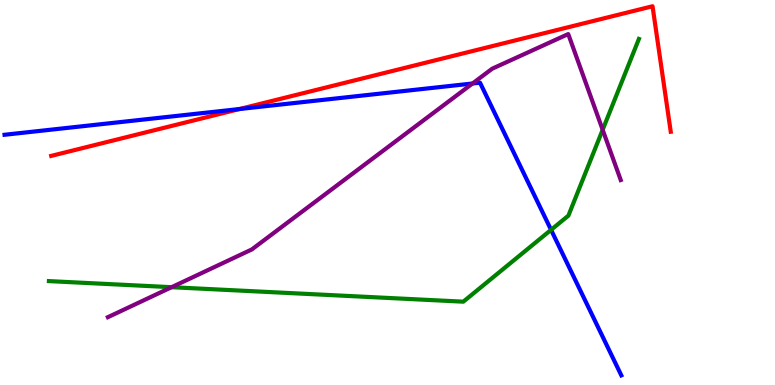[{'lines': ['blue', 'red'], 'intersections': [{'x': 3.09, 'y': 7.17}]}, {'lines': ['green', 'red'], 'intersections': []}, {'lines': ['purple', 'red'], 'intersections': []}, {'lines': ['blue', 'green'], 'intersections': [{'x': 7.11, 'y': 4.03}]}, {'lines': ['blue', 'purple'], 'intersections': [{'x': 6.1, 'y': 7.83}]}, {'lines': ['green', 'purple'], 'intersections': [{'x': 2.21, 'y': 2.54}, {'x': 7.78, 'y': 6.63}]}]